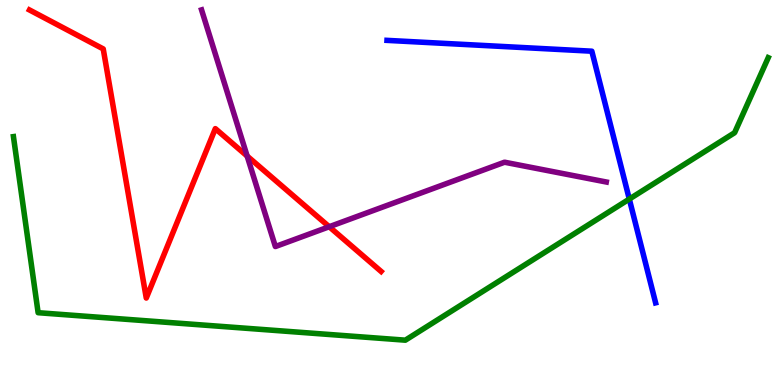[{'lines': ['blue', 'red'], 'intersections': []}, {'lines': ['green', 'red'], 'intersections': []}, {'lines': ['purple', 'red'], 'intersections': [{'x': 3.19, 'y': 5.95}, {'x': 4.25, 'y': 4.11}]}, {'lines': ['blue', 'green'], 'intersections': [{'x': 8.12, 'y': 4.83}]}, {'lines': ['blue', 'purple'], 'intersections': []}, {'lines': ['green', 'purple'], 'intersections': []}]